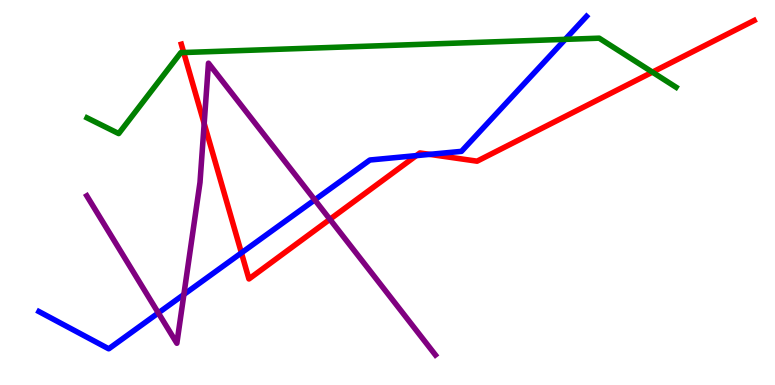[{'lines': ['blue', 'red'], 'intersections': [{'x': 3.12, 'y': 3.43}, {'x': 5.37, 'y': 5.96}, {'x': 5.54, 'y': 5.99}]}, {'lines': ['green', 'red'], 'intersections': [{'x': 2.37, 'y': 8.64}, {'x': 8.42, 'y': 8.13}]}, {'lines': ['purple', 'red'], 'intersections': [{'x': 2.63, 'y': 6.79}, {'x': 4.26, 'y': 4.3}]}, {'lines': ['blue', 'green'], 'intersections': [{'x': 7.29, 'y': 8.98}]}, {'lines': ['blue', 'purple'], 'intersections': [{'x': 2.04, 'y': 1.87}, {'x': 2.37, 'y': 2.35}, {'x': 4.06, 'y': 4.81}]}, {'lines': ['green', 'purple'], 'intersections': []}]